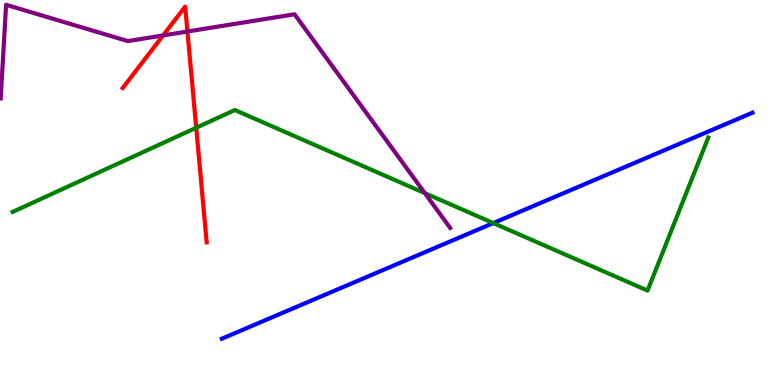[{'lines': ['blue', 'red'], 'intersections': []}, {'lines': ['green', 'red'], 'intersections': [{'x': 2.53, 'y': 6.68}]}, {'lines': ['purple', 'red'], 'intersections': [{'x': 2.1, 'y': 9.08}, {'x': 2.42, 'y': 9.18}]}, {'lines': ['blue', 'green'], 'intersections': [{'x': 6.37, 'y': 4.21}]}, {'lines': ['blue', 'purple'], 'intersections': []}, {'lines': ['green', 'purple'], 'intersections': [{'x': 5.48, 'y': 4.98}]}]